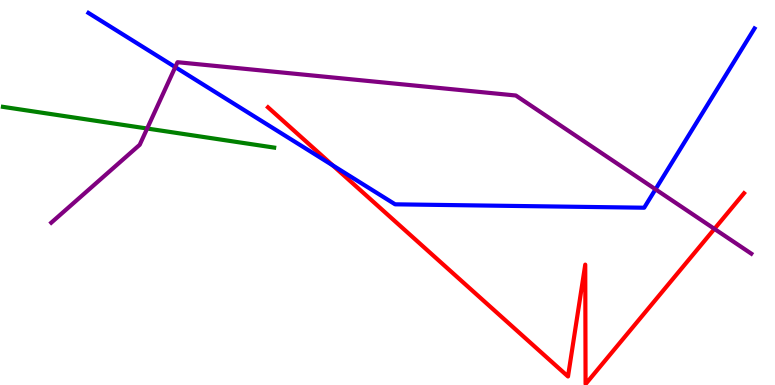[{'lines': ['blue', 'red'], 'intersections': [{'x': 4.29, 'y': 5.71}]}, {'lines': ['green', 'red'], 'intersections': []}, {'lines': ['purple', 'red'], 'intersections': [{'x': 9.22, 'y': 4.05}]}, {'lines': ['blue', 'green'], 'intersections': []}, {'lines': ['blue', 'purple'], 'intersections': [{'x': 2.26, 'y': 8.26}, {'x': 8.46, 'y': 5.08}]}, {'lines': ['green', 'purple'], 'intersections': [{'x': 1.9, 'y': 6.66}]}]